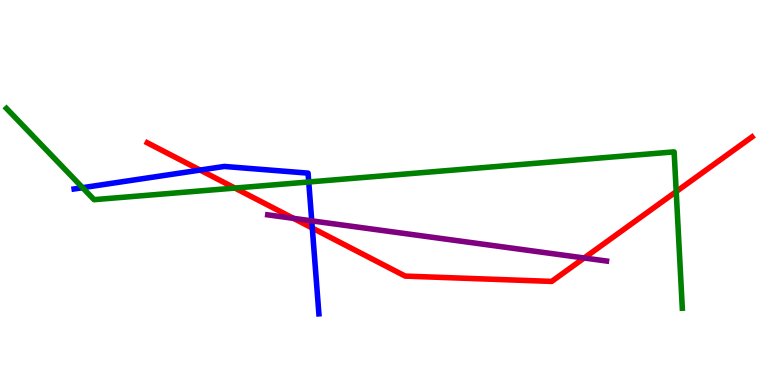[{'lines': ['blue', 'red'], 'intersections': [{'x': 2.58, 'y': 5.58}, {'x': 4.03, 'y': 4.08}]}, {'lines': ['green', 'red'], 'intersections': [{'x': 3.03, 'y': 5.12}, {'x': 8.73, 'y': 5.02}]}, {'lines': ['purple', 'red'], 'intersections': [{'x': 3.79, 'y': 4.33}, {'x': 7.54, 'y': 3.3}]}, {'lines': ['blue', 'green'], 'intersections': [{'x': 1.07, 'y': 5.12}, {'x': 3.98, 'y': 5.27}]}, {'lines': ['blue', 'purple'], 'intersections': [{'x': 4.02, 'y': 4.26}]}, {'lines': ['green', 'purple'], 'intersections': []}]